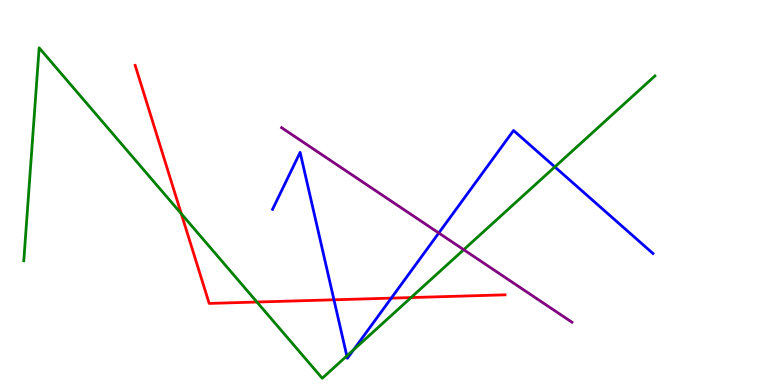[{'lines': ['blue', 'red'], 'intersections': [{'x': 4.31, 'y': 2.21}, {'x': 5.05, 'y': 2.26}]}, {'lines': ['green', 'red'], 'intersections': [{'x': 2.34, 'y': 4.45}, {'x': 3.32, 'y': 2.15}, {'x': 5.3, 'y': 2.27}]}, {'lines': ['purple', 'red'], 'intersections': []}, {'lines': ['blue', 'green'], 'intersections': [{'x': 4.48, 'y': 0.755}, {'x': 4.56, 'y': 0.917}, {'x': 7.16, 'y': 5.66}]}, {'lines': ['blue', 'purple'], 'intersections': [{'x': 5.66, 'y': 3.95}]}, {'lines': ['green', 'purple'], 'intersections': [{'x': 5.98, 'y': 3.51}]}]